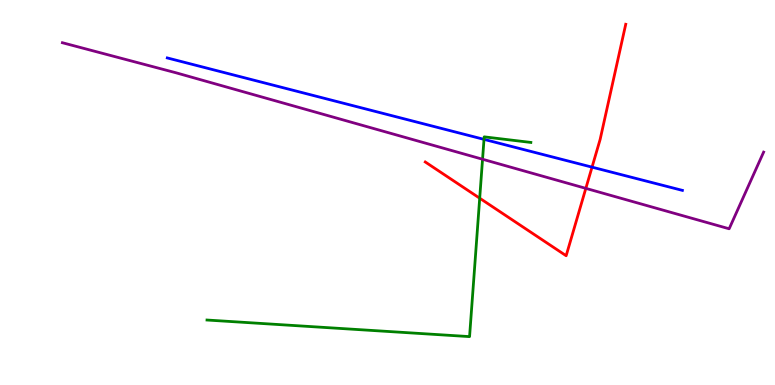[{'lines': ['blue', 'red'], 'intersections': [{'x': 7.64, 'y': 5.66}]}, {'lines': ['green', 'red'], 'intersections': [{'x': 6.19, 'y': 4.85}]}, {'lines': ['purple', 'red'], 'intersections': [{'x': 7.56, 'y': 5.11}]}, {'lines': ['blue', 'green'], 'intersections': [{'x': 6.25, 'y': 6.38}]}, {'lines': ['blue', 'purple'], 'intersections': []}, {'lines': ['green', 'purple'], 'intersections': [{'x': 6.23, 'y': 5.86}]}]